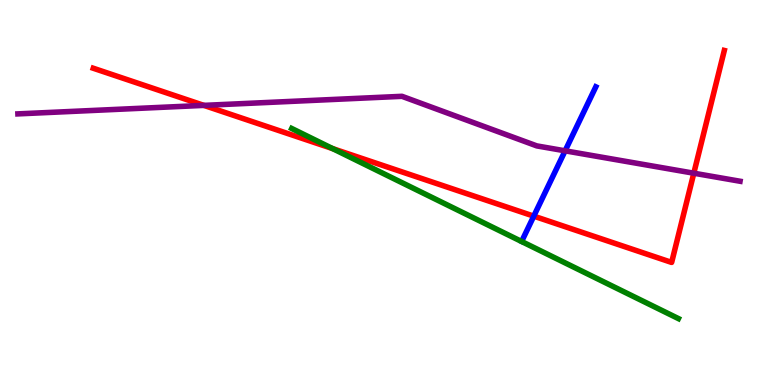[{'lines': ['blue', 'red'], 'intersections': [{'x': 6.89, 'y': 4.39}]}, {'lines': ['green', 'red'], 'intersections': [{'x': 4.29, 'y': 6.14}]}, {'lines': ['purple', 'red'], 'intersections': [{'x': 2.63, 'y': 7.26}, {'x': 8.95, 'y': 5.5}]}, {'lines': ['blue', 'green'], 'intersections': []}, {'lines': ['blue', 'purple'], 'intersections': [{'x': 7.29, 'y': 6.08}]}, {'lines': ['green', 'purple'], 'intersections': []}]